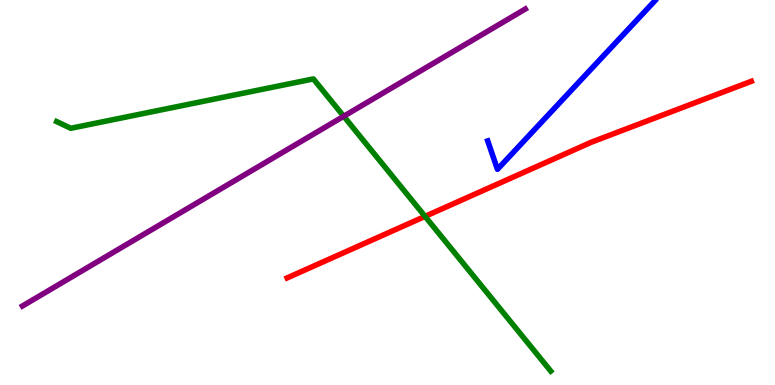[{'lines': ['blue', 'red'], 'intersections': []}, {'lines': ['green', 'red'], 'intersections': [{'x': 5.48, 'y': 4.38}]}, {'lines': ['purple', 'red'], 'intersections': []}, {'lines': ['blue', 'green'], 'intersections': []}, {'lines': ['blue', 'purple'], 'intersections': []}, {'lines': ['green', 'purple'], 'intersections': [{'x': 4.43, 'y': 6.98}]}]